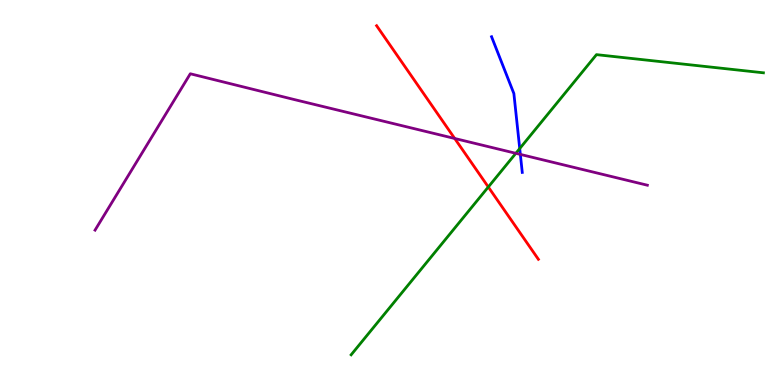[{'lines': ['blue', 'red'], 'intersections': []}, {'lines': ['green', 'red'], 'intersections': [{'x': 6.3, 'y': 5.14}]}, {'lines': ['purple', 'red'], 'intersections': [{'x': 5.87, 'y': 6.4}]}, {'lines': ['blue', 'green'], 'intersections': [{'x': 6.71, 'y': 6.14}]}, {'lines': ['blue', 'purple'], 'intersections': [{'x': 6.71, 'y': 5.99}]}, {'lines': ['green', 'purple'], 'intersections': [{'x': 6.66, 'y': 6.02}]}]